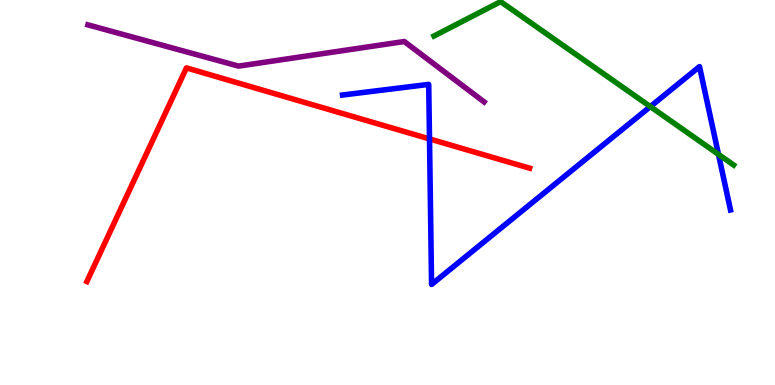[{'lines': ['blue', 'red'], 'intersections': [{'x': 5.54, 'y': 6.39}]}, {'lines': ['green', 'red'], 'intersections': []}, {'lines': ['purple', 'red'], 'intersections': []}, {'lines': ['blue', 'green'], 'intersections': [{'x': 8.39, 'y': 7.23}, {'x': 9.27, 'y': 5.99}]}, {'lines': ['blue', 'purple'], 'intersections': []}, {'lines': ['green', 'purple'], 'intersections': []}]